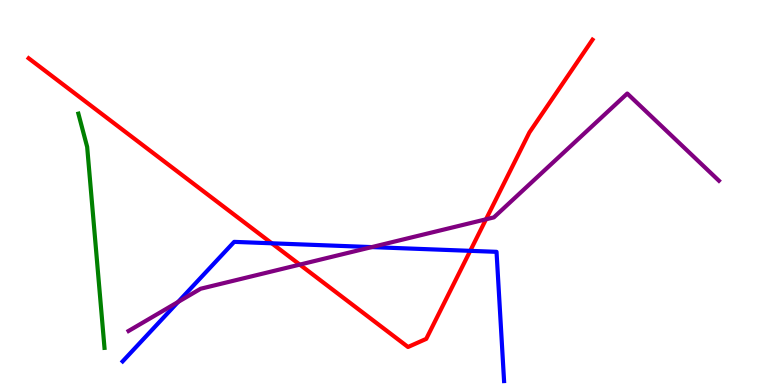[{'lines': ['blue', 'red'], 'intersections': [{'x': 3.51, 'y': 3.68}, {'x': 6.07, 'y': 3.48}]}, {'lines': ['green', 'red'], 'intersections': []}, {'lines': ['purple', 'red'], 'intersections': [{'x': 3.87, 'y': 3.13}, {'x': 6.27, 'y': 4.3}]}, {'lines': ['blue', 'green'], 'intersections': []}, {'lines': ['blue', 'purple'], 'intersections': [{'x': 2.3, 'y': 2.16}, {'x': 4.8, 'y': 3.58}]}, {'lines': ['green', 'purple'], 'intersections': []}]